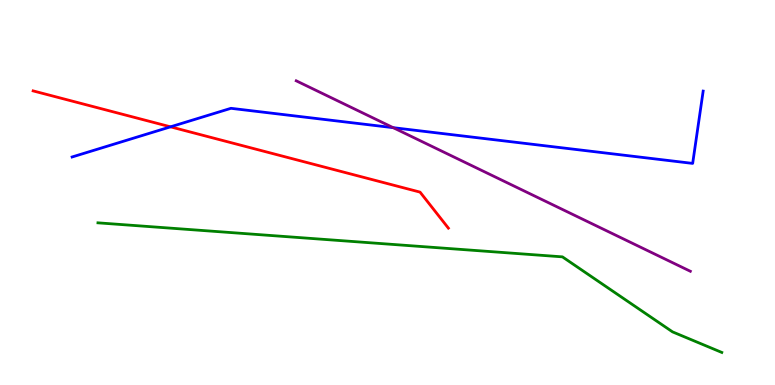[{'lines': ['blue', 'red'], 'intersections': [{'x': 2.2, 'y': 6.71}]}, {'lines': ['green', 'red'], 'intersections': []}, {'lines': ['purple', 'red'], 'intersections': []}, {'lines': ['blue', 'green'], 'intersections': []}, {'lines': ['blue', 'purple'], 'intersections': [{'x': 5.07, 'y': 6.68}]}, {'lines': ['green', 'purple'], 'intersections': []}]